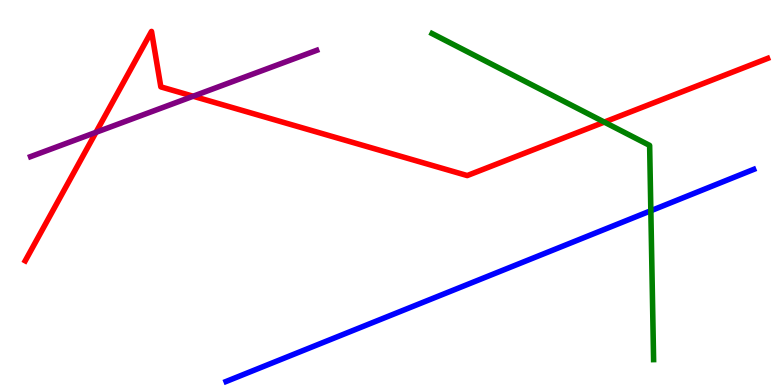[{'lines': ['blue', 'red'], 'intersections': []}, {'lines': ['green', 'red'], 'intersections': [{'x': 7.8, 'y': 6.83}]}, {'lines': ['purple', 'red'], 'intersections': [{'x': 1.24, 'y': 6.56}, {'x': 2.49, 'y': 7.5}]}, {'lines': ['blue', 'green'], 'intersections': [{'x': 8.4, 'y': 4.53}]}, {'lines': ['blue', 'purple'], 'intersections': []}, {'lines': ['green', 'purple'], 'intersections': []}]